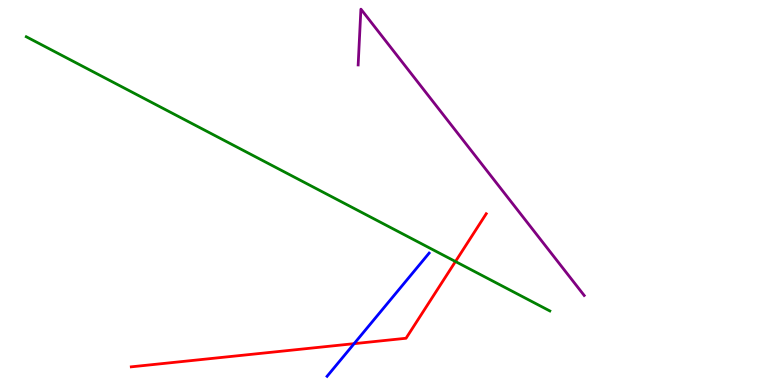[{'lines': ['blue', 'red'], 'intersections': [{'x': 4.57, 'y': 1.07}]}, {'lines': ['green', 'red'], 'intersections': [{'x': 5.88, 'y': 3.21}]}, {'lines': ['purple', 'red'], 'intersections': []}, {'lines': ['blue', 'green'], 'intersections': []}, {'lines': ['blue', 'purple'], 'intersections': []}, {'lines': ['green', 'purple'], 'intersections': []}]